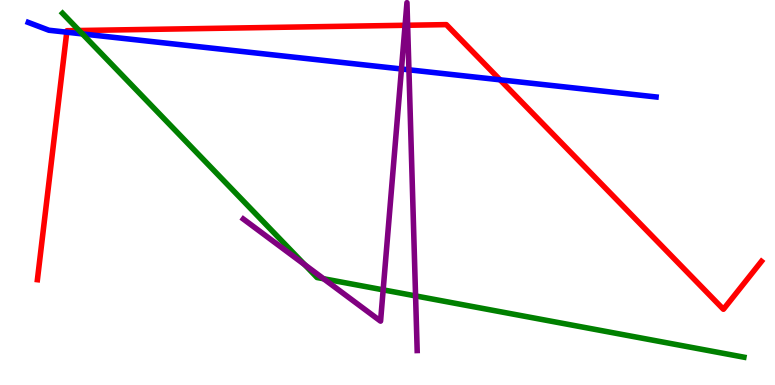[{'lines': ['blue', 'red'], 'intersections': [{'x': 0.861, 'y': 9.16}, {'x': 6.45, 'y': 7.93}]}, {'lines': ['green', 'red'], 'intersections': [{'x': 1.02, 'y': 9.21}]}, {'lines': ['purple', 'red'], 'intersections': [{'x': 5.23, 'y': 9.34}, {'x': 5.26, 'y': 9.34}]}, {'lines': ['blue', 'green'], 'intersections': [{'x': 1.06, 'y': 9.12}]}, {'lines': ['blue', 'purple'], 'intersections': [{'x': 5.18, 'y': 8.21}, {'x': 5.28, 'y': 8.19}]}, {'lines': ['green', 'purple'], 'intersections': [{'x': 3.93, 'y': 3.12}, {'x': 4.18, 'y': 2.76}, {'x': 4.94, 'y': 2.47}, {'x': 5.36, 'y': 2.31}]}]